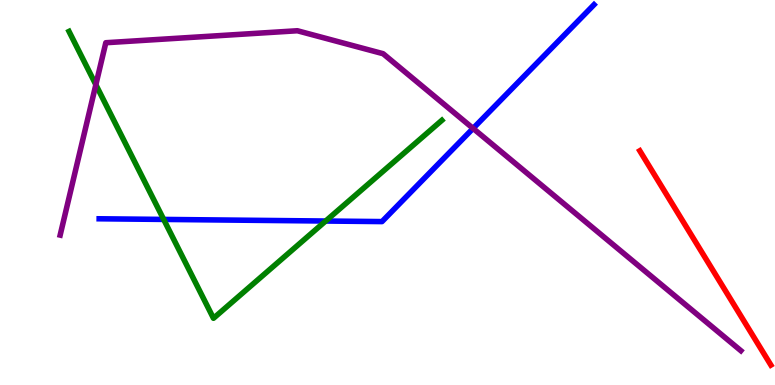[{'lines': ['blue', 'red'], 'intersections': []}, {'lines': ['green', 'red'], 'intersections': []}, {'lines': ['purple', 'red'], 'intersections': []}, {'lines': ['blue', 'green'], 'intersections': [{'x': 2.11, 'y': 4.3}, {'x': 4.2, 'y': 4.26}]}, {'lines': ['blue', 'purple'], 'intersections': [{'x': 6.1, 'y': 6.66}]}, {'lines': ['green', 'purple'], 'intersections': [{'x': 1.24, 'y': 7.8}]}]